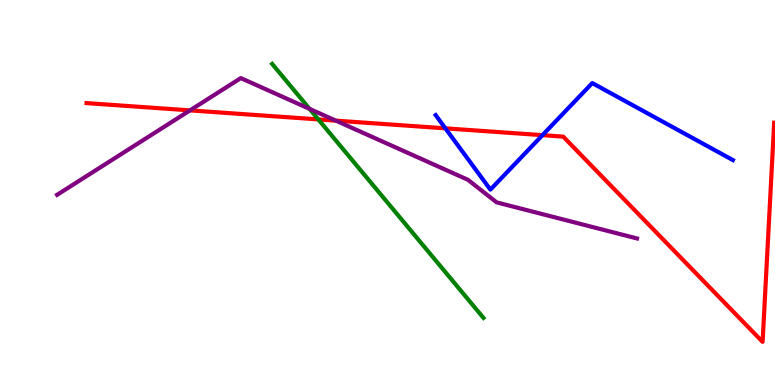[{'lines': ['blue', 'red'], 'intersections': [{'x': 5.75, 'y': 6.67}, {'x': 7.0, 'y': 6.49}]}, {'lines': ['green', 'red'], 'intersections': [{'x': 4.11, 'y': 6.9}]}, {'lines': ['purple', 'red'], 'intersections': [{'x': 2.45, 'y': 7.13}, {'x': 4.33, 'y': 6.87}]}, {'lines': ['blue', 'green'], 'intersections': []}, {'lines': ['blue', 'purple'], 'intersections': []}, {'lines': ['green', 'purple'], 'intersections': [{'x': 3.99, 'y': 7.17}]}]